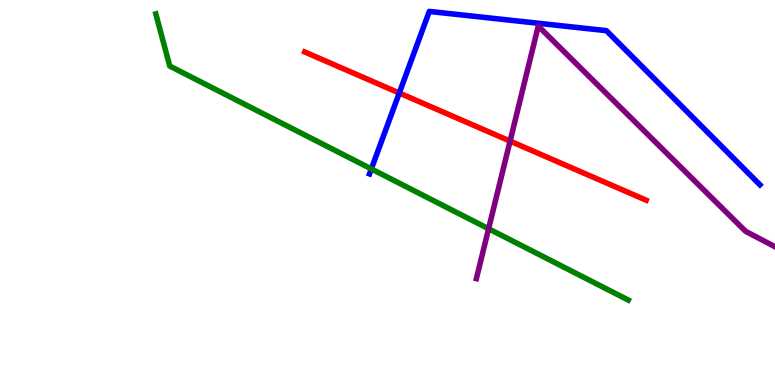[{'lines': ['blue', 'red'], 'intersections': [{'x': 5.15, 'y': 7.58}]}, {'lines': ['green', 'red'], 'intersections': []}, {'lines': ['purple', 'red'], 'intersections': [{'x': 6.58, 'y': 6.33}]}, {'lines': ['blue', 'green'], 'intersections': [{'x': 4.79, 'y': 5.61}]}, {'lines': ['blue', 'purple'], 'intersections': []}, {'lines': ['green', 'purple'], 'intersections': [{'x': 6.3, 'y': 4.06}]}]